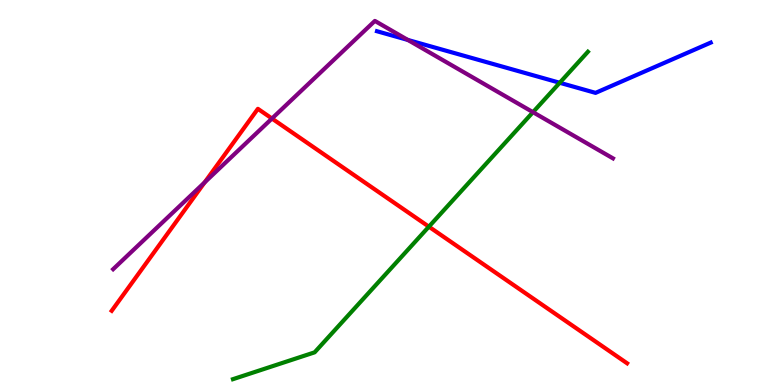[{'lines': ['blue', 'red'], 'intersections': []}, {'lines': ['green', 'red'], 'intersections': [{'x': 5.53, 'y': 4.11}]}, {'lines': ['purple', 'red'], 'intersections': [{'x': 2.64, 'y': 5.26}, {'x': 3.51, 'y': 6.92}]}, {'lines': ['blue', 'green'], 'intersections': [{'x': 7.22, 'y': 7.85}]}, {'lines': ['blue', 'purple'], 'intersections': [{'x': 5.26, 'y': 8.96}]}, {'lines': ['green', 'purple'], 'intersections': [{'x': 6.88, 'y': 7.09}]}]